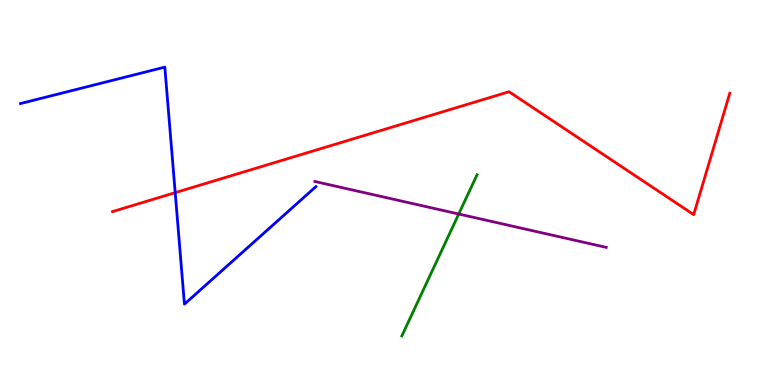[{'lines': ['blue', 'red'], 'intersections': [{'x': 2.26, 'y': 5.0}]}, {'lines': ['green', 'red'], 'intersections': []}, {'lines': ['purple', 'red'], 'intersections': []}, {'lines': ['blue', 'green'], 'intersections': []}, {'lines': ['blue', 'purple'], 'intersections': []}, {'lines': ['green', 'purple'], 'intersections': [{'x': 5.92, 'y': 4.44}]}]